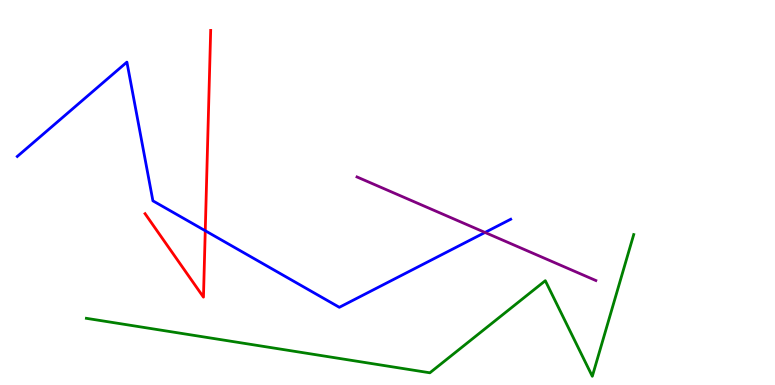[{'lines': ['blue', 'red'], 'intersections': [{'x': 2.65, 'y': 4.01}]}, {'lines': ['green', 'red'], 'intersections': []}, {'lines': ['purple', 'red'], 'intersections': []}, {'lines': ['blue', 'green'], 'intersections': []}, {'lines': ['blue', 'purple'], 'intersections': [{'x': 6.26, 'y': 3.96}]}, {'lines': ['green', 'purple'], 'intersections': []}]